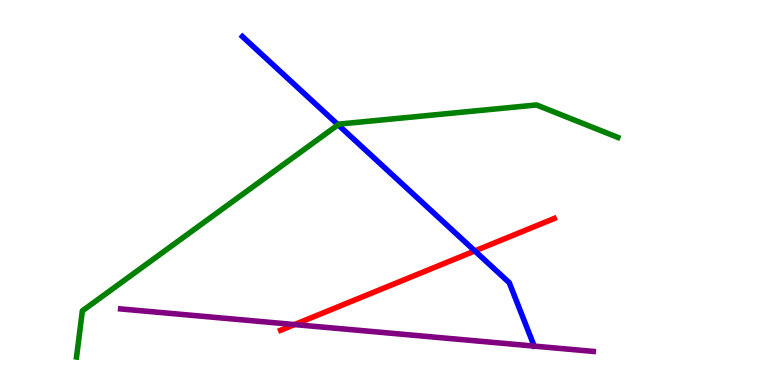[{'lines': ['blue', 'red'], 'intersections': [{'x': 6.13, 'y': 3.48}]}, {'lines': ['green', 'red'], 'intersections': []}, {'lines': ['purple', 'red'], 'intersections': [{'x': 3.8, 'y': 1.57}]}, {'lines': ['blue', 'green'], 'intersections': [{'x': 4.36, 'y': 6.76}]}, {'lines': ['blue', 'purple'], 'intersections': []}, {'lines': ['green', 'purple'], 'intersections': []}]